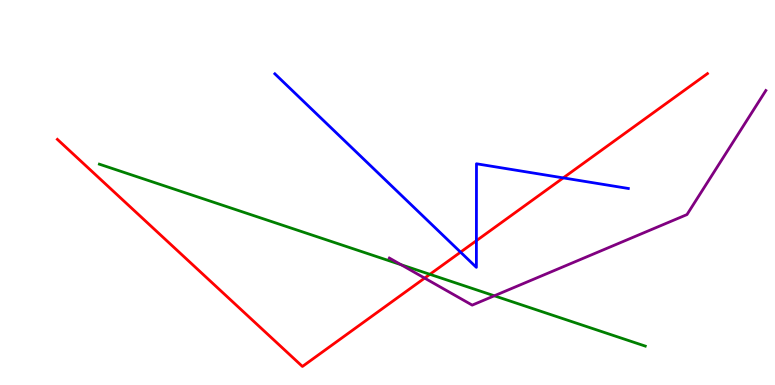[{'lines': ['blue', 'red'], 'intersections': [{'x': 5.94, 'y': 3.45}, {'x': 6.15, 'y': 3.75}, {'x': 7.27, 'y': 5.38}]}, {'lines': ['green', 'red'], 'intersections': [{'x': 5.55, 'y': 2.87}]}, {'lines': ['purple', 'red'], 'intersections': [{'x': 5.48, 'y': 2.78}]}, {'lines': ['blue', 'green'], 'intersections': []}, {'lines': ['blue', 'purple'], 'intersections': []}, {'lines': ['green', 'purple'], 'intersections': [{'x': 5.18, 'y': 3.12}, {'x': 6.38, 'y': 2.32}]}]